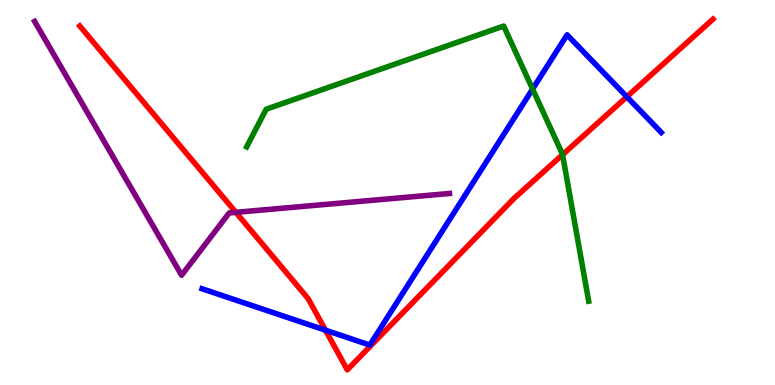[{'lines': ['blue', 'red'], 'intersections': [{'x': 4.2, 'y': 1.42}, {'x': 8.09, 'y': 7.49}]}, {'lines': ['green', 'red'], 'intersections': [{'x': 7.26, 'y': 5.98}]}, {'lines': ['purple', 'red'], 'intersections': [{'x': 3.04, 'y': 4.48}]}, {'lines': ['blue', 'green'], 'intersections': [{'x': 6.87, 'y': 7.69}]}, {'lines': ['blue', 'purple'], 'intersections': []}, {'lines': ['green', 'purple'], 'intersections': []}]